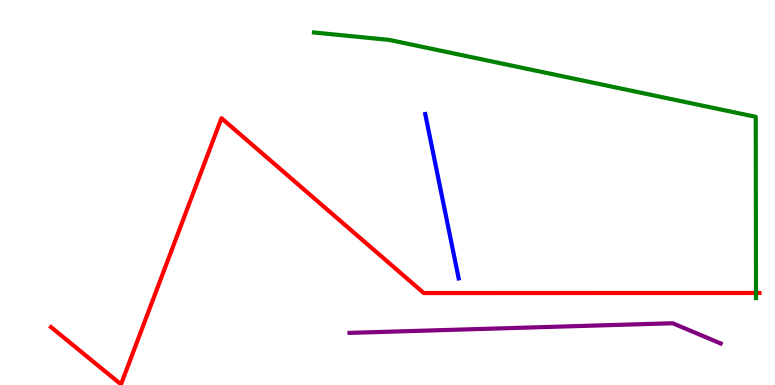[{'lines': ['blue', 'red'], 'intersections': []}, {'lines': ['green', 'red'], 'intersections': [{'x': 9.75, 'y': 2.39}]}, {'lines': ['purple', 'red'], 'intersections': []}, {'lines': ['blue', 'green'], 'intersections': []}, {'lines': ['blue', 'purple'], 'intersections': []}, {'lines': ['green', 'purple'], 'intersections': []}]